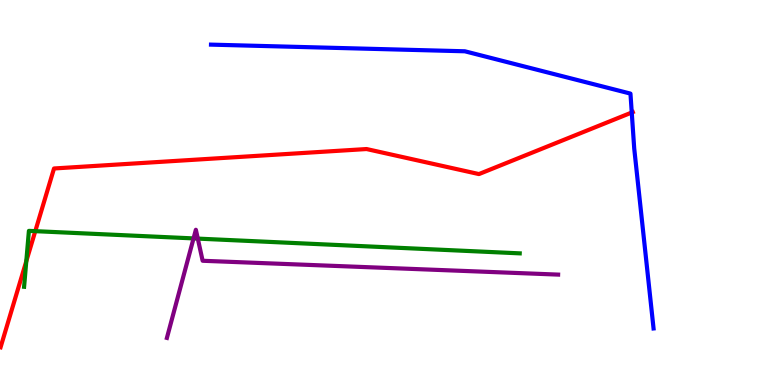[{'lines': ['blue', 'red'], 'intersections': [{'x': 8.15, 'y': 7.08}]}, {'lines': ['green', 'red'], 'intersections': [{'x': 0.339, 'y': 3.21}, {'x': 0.455, 'y': 4.0}]}, {'lines': ['purple', 'red'], 'intersections': []}, {'lines': ['blue', 'green'], 'intersections': []}, {'lines': ['blue', 'purple'], 'intersections': []}, {'lines': ['green', 'purple'], 'intersections': [{'x': 2.5, 'y': 3.81}, {'x': 2.55, 'y': 3.8}]}]